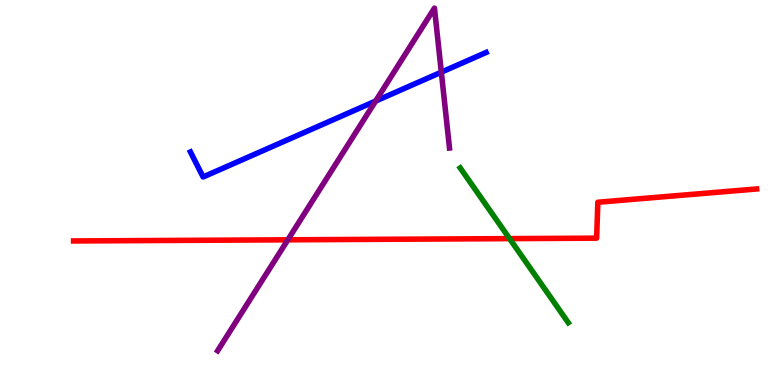[{'lines': ['blue', 'red'], 'intersections': []}, {'lines': ['green', 'red'], 'intersections': [{'x': 6.58, 'y': 3.8}]}, {'lines': ['purple', 'red'], 'intersections': [{'x': 3.71, 'y': 3.77}]}, {'lines': ['blue', 'green'], 'intersections': []}, {'lines': ['blue', 'purple'], 'intersections': [{'x': 4.85, 'y': 7.38}, {'x': 5.69, 'y': 8.13}]}, {'lines': ['green', 'purple'], 'intersections': []}]